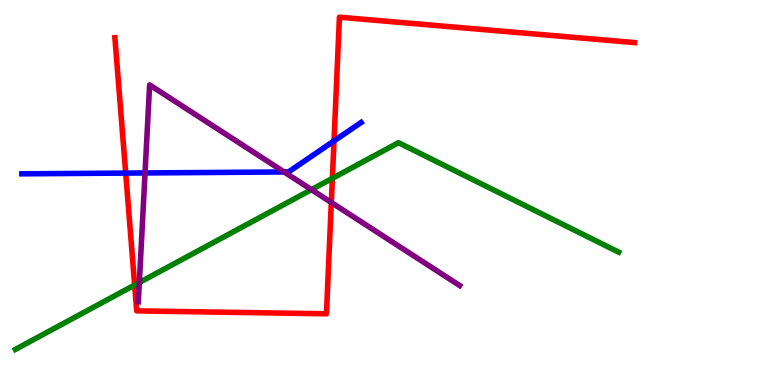[{'lines': ['blue', 'red'], 'intersections': [{'x': 1.62, 'y': 5.5}, {'x': 4.31, 'y': 6.34}]}, {'lines': ['green', 'red'], 'intersections': [{'x': 1.74, 'y': 2.6}, {'x': 4.29, 'y': 5.37}]}, {'lines': ['purple', 'red'], 'intersections': [{'x': 4.28, 'y': 4.74}]}, {'lines': ['blue', 'green'], 'intersections': []}, {'lines': ['blue', 'purple'], 'intersections': [{'x': 1.87, 'y': 5.51}, {'x': 3.67, 'y': 5.53}]}, {'lines': ['green', 'purple'], 'intersections': [{'x': 1.8, 'y': 2.66}, {'x': 4.02, 'y': 5.07}]}]